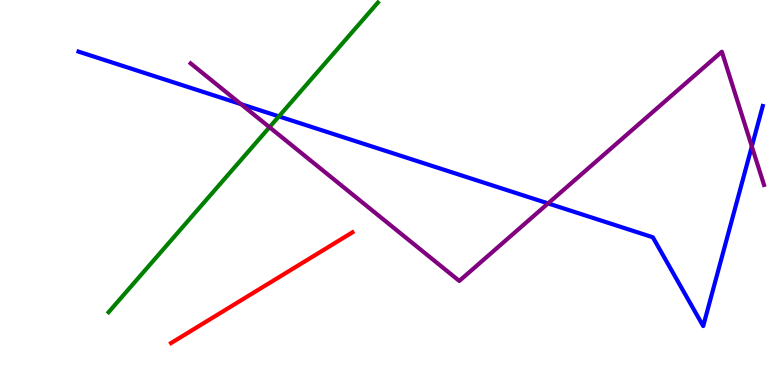[{'lines': ['blue', 'red'], 'intersections': []}, {'lines': ['green', 'red'], 'intersections': []}, {'lines': ['purple', 'red'], 'intersections': []}, {'lines': ['blue', 'green'], 'intersections': [{'x': 3.6, 'y': 6.98}]}, {'lines': ['blue', 'purple'], 'intersections': [{'x': 3.11, 'y': 7.3}, {'x': 7.07, 'y': 4.72}, {'x': 9.7, 'y': 6.2}]}, {'lines': ['green', 'purple'], 'intersections': [{'x': 3.48, 'y': 6.7}]}]